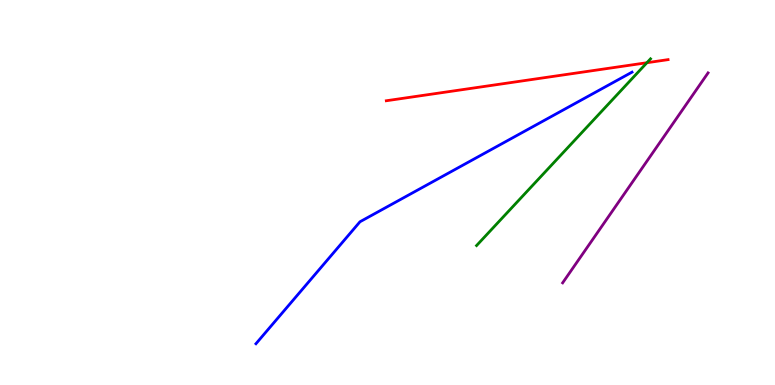[{'lines': ['blue', 'red'], 'intersections': []}, {'lines': ['green', 'red'], 'intersections': [{'x': 8.35, 'y': 8.37}]}, {'lines': ['purple', 'red'], 'intersections': []}, {'lines': ['blue', 'green'], 'intersections': []}, {'lines': ['blue', 'purple'], 'intersections': []}, {'lines': ['green', 'purple'], 'intersections': []}]